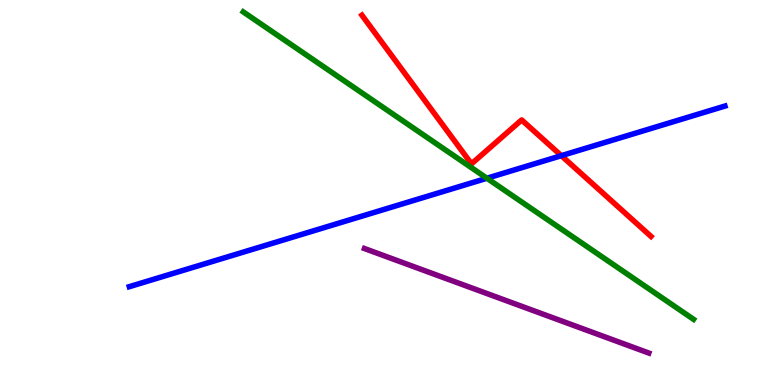[{'lines': ['blue', 'red'], 'intersections': [{'x': 7.24, 'y': 5.96}]}, {'lines': ['green', 'red'], 'intersections': []}, {'lines': ['purple', 'red'], 'intersections': []}, {'lines': ['blue', 'green'], 'intersections': [{'x': 6.28, 'y': 5.37}]}, {'lines': ['blue', 'purple'], 'intersections': []}, {'lines': ['green', 'purple'], 'intersections': []}]